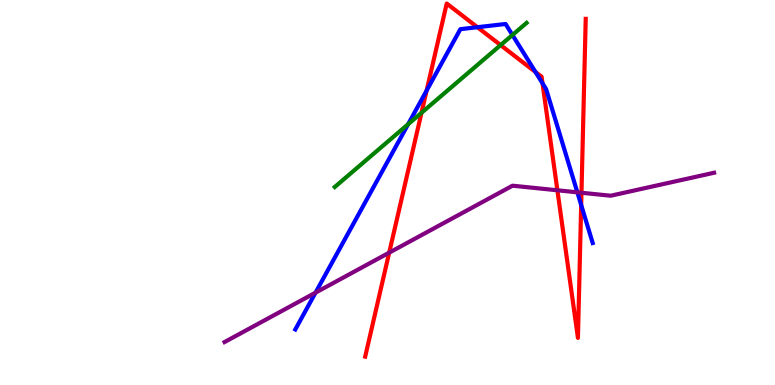[{'lines': ['blue', 'red'], 'intersections': [{'x': 5.5, 'y': 7.65}, {'x': 6.16, 'y': 9.29}, {'x': 6.91, 'y': 8.13}, {'x': 7.0, 'y': 7.84}, {'x': 7.5, 'y': 4.68}]}, {'lines': ['green', 'red'], 'intersections': [{'x': 5.44, 'y': 7.07}, {'x': 6.46, 'y': 8.83}]}, {'lines': ['purple', 'red'], 'intersections': [{'x': 5.02, 'y': 3.44}, {'x': 7.19, 'y': 5.06}, {'x': 7.5, 'y': 4.99}]}, {'lines': ['blue', 'green'], 'intersections': [{'x': 5.27, 'y': 6.77}, {'x': 6.61, 'y': 9.09}]}, {'lines': ['blue', 'purple'], 'intersections': [{'x': 4.07, 'y': 2.4}, {'x': 7.45, 'y': 5.0}]}, {'lines': ['green', 'purple'], 'intersections': []}]